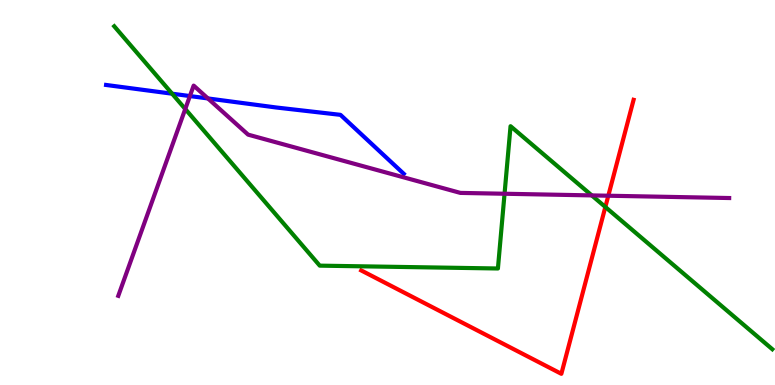[{'lines': ['blue', 'red'], 'intersections': []}, {'lines': ['green', 'red'], 'intersections': [{'x': 7.81, 'y': 4.62}]}, {'lines': ['purple', 'red'], 'intersections': [{'x': 7.85, 'y': 4.92}]}, {'lines': ['blue', 'green'], 'intersections': [{'x': 2.22, 'y': 7.57}]}, {'lines': ['blue', 'purple'], 'intersections': [{'x': 2.45, 'y': 7.5}, {'x': 2.68, 'y': 7.44}]}, {'lines': ['green', 'purple'], 'intersections': [{'x': 2.39, 'y': 7.17}, {'x': 6.51, 'y': 4.97}, {'x': 7.64, 'y': 4.92}]}]